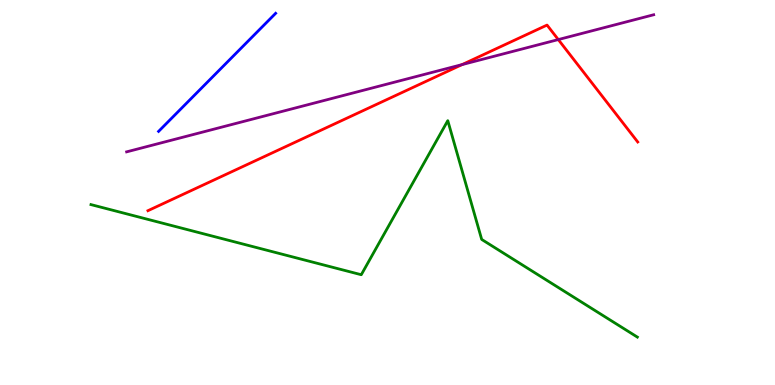[{'lines': ['blue', 'red'], 'intersections': []}, {'lines': ['green', 'red'], 'intersections': []}, {'lines': ['purple', 'red'], 'intersections': [{'x': 5.96, 'y': 8.32}, {'x': 7.2, 'y': 8.97}]}, {'lines': ['blue', 'green'], 'intersections': []}, {'lines': ['blue', 'purple'], 'intersections': []}, {'lines': ['green', 'purple'], 'intersections': []}]